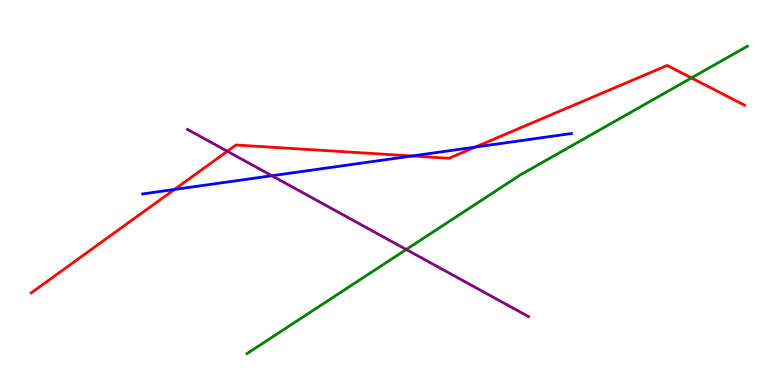[{'lines': ['blue', 'red'], 'intersections': [{'x': 2.25, 'y': 5.08}, {'x': 5.32, 'y': 5.95}, {'x': 6.13, 'y': 6.18}]}, {'lines': ['green', 'red'], 'intersections': [{'x': 8.92, 'y': 7.98}]}, {'lines': ['purple', 'red'], 'intersections': [{'x': 2.93, 'y': 6.07}]}, {'lines': ['blue', 'green'], 'intersections': []}, {'lines': ['blue', 'purple'], 'intersections': [{'x': 3.51, 'y': 5.44}]}, {'lines': ['green', 'purple'], 'intersections': [{'x': 5.24, 'y': 3.52}]}]